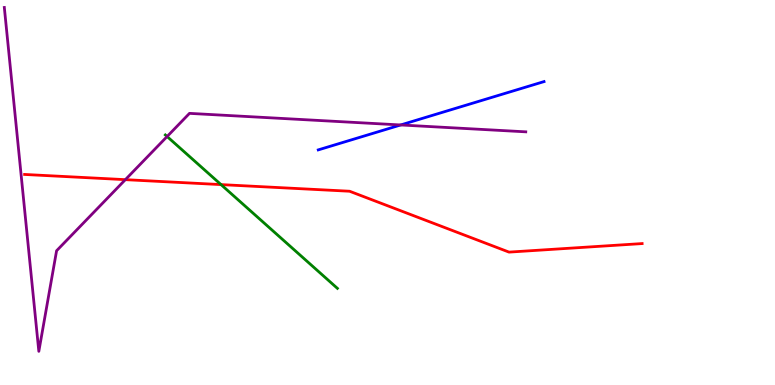[{'lines': ['blue', 'red'], 'intersections': []}, {'lines': ['green', 'red'], 'intersections': [{'x': 2.85, 'y': 5.21}]}, {'lines': ['purple', 'red'], 'intersections': [{'x': 1.62, 'y': 5.33}]}, {'lines': ['blue', 'green'], 'intersections': []}, {'lines': ['blue', 'purple'], 'intersections': [{'x': 5.17, 'y': 6.75}]}, {'lines': ['green', 'purple'], 'intersections': [{'x': 2.16, 'y': 6.45}]}]